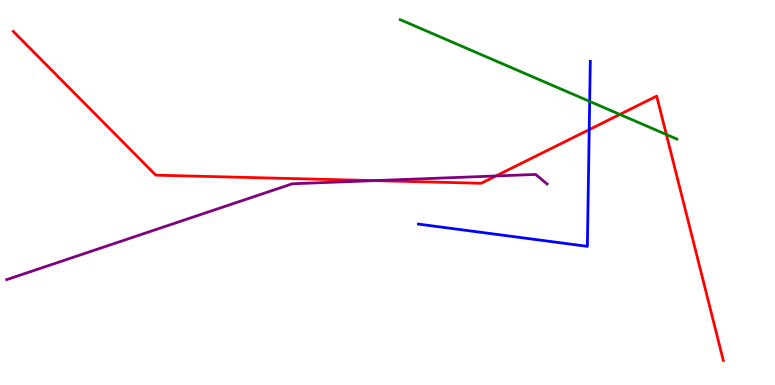[{'lines': ['blue', 'red'], 'intersections': [{'x': 7.6, 'y': 6.63}]}, {'lines': ['green', 'red'], 'intersections': [{'x': 8.0, 'y': 7.03}, {'x': 8.6, 'y': 6.51}]}, {'lines': ['purple', 'red'], 'intersections': [{'x': 4.83, 'y': 5.31}, {'x': 6.4, 'y': 5.43}]}, {'lines': ['blue', 'green'], 'intersections': [{'x': 7.61, 'y': 7.37}]}, {'lines': ['blue', 'purple'], 'intersections': []}, {'lines': ['green', 'purple'], 'intersections': []}]